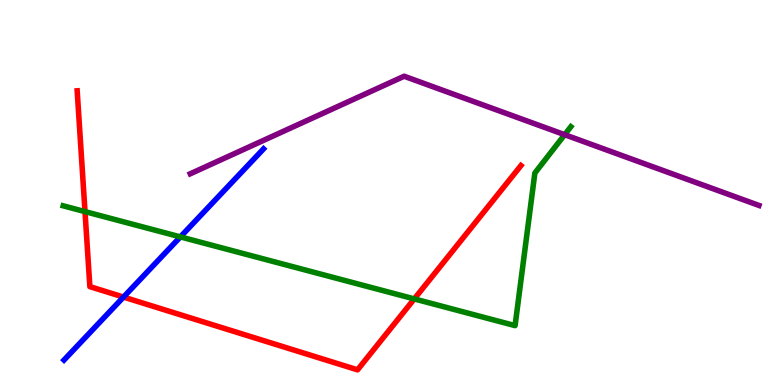[{'lines': ['blue', 'red'], 'intersections': [{'x': 1.59, 'y': 2.28}]}, {'lines': ['green', 'red'], 'intersections': [{'x': 1.1, 'y': 4.5}, {'x': 5.35, 'y': 2.24}]}, {'lines': ['purple', 'red'], 'intersections': []}, {'lines': ['blue', 'green'], 'intersections': [{'x': 2.33, 'y': 3.85}]}, {'lines': ['blue', 'purple'], 'intersections': []}, {'lines': ['green', 'purple'], 'intersections': [{'x': 7.29, 'y': 6.5}]}]